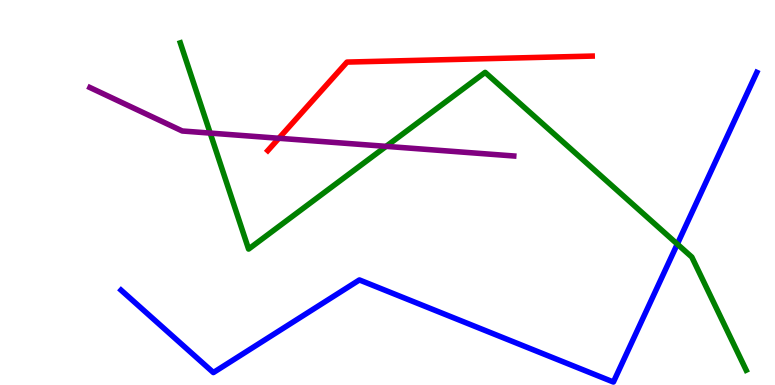[{'lines': ['blue', 'red'], 'intersections': []}, {'lines': ['green', 'red'], 'intersections': []}, {'lines': ['purple', 'red'], 'intersections': [{'x': 3.6, 'y': 6.41}]}, {'lines': ['blue', 'green'], 'intersections': [{'x': 8.74, 'y': 3.66}]}, {'lines': ['blue', 'purple'], 'intersections': []}, {'lines': ['green', 'purple'], 'intersections': [{'x': 2.71, 'y': 6.54}, {'x': 4.98, 'y': 6.2}]}]